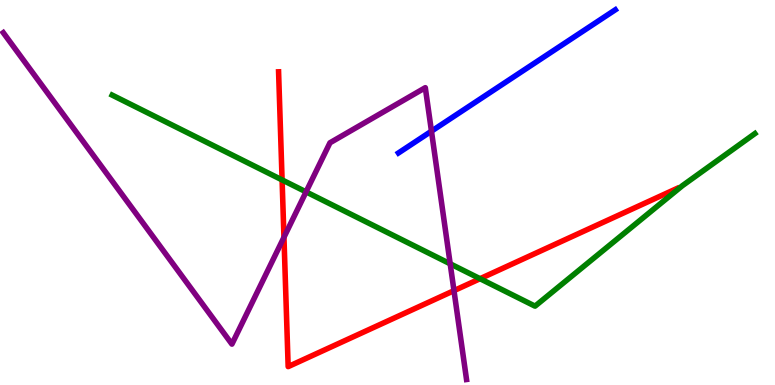[{'lines': ['blue', 'red'], 'intersections': []}, {'lines': ['green', 'red'], 'intersections': [{'x': 3.64, 'y': 5.33}, {'x': 6.19, 'y': 2.76}]}, {'lines': ['purple', 'red'], 'intersections': [{'x': 3.66, 'y': 3.84}, {'x': 5.86, 'y': 2.45}]}, {'lines': ['blue', 'green'], 'intersections': []}, {'lines': ['blue', 'purple'], 'intersections': [{'x': 5.57, 'y': 6.59}]}, {'lines': ['green', 'purple'], 'intersections': [{'x': 3.95, 'y': 5.02}, {'x': 5.81, 'y': 3.15}]}]